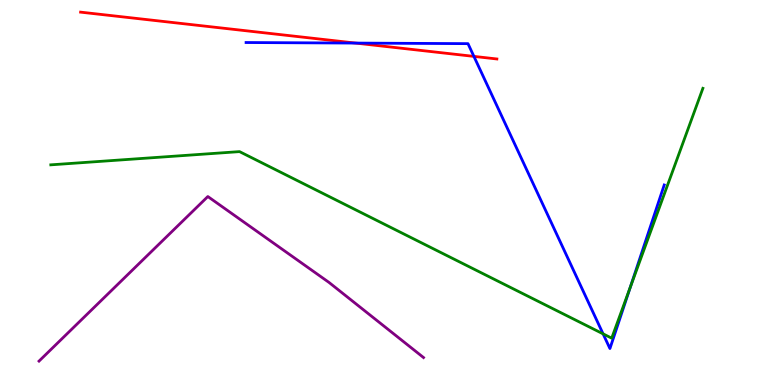[{'lines': ['blue', 'red'], 'intersections': [{'x': 4.59, 'y': 8.88}, {'x': 6.12, 'y': 8.54}]}, {'lines': ['green', 'red'], 'intersections': []}, {'lines': ['purple', 'red'], 'intersections': []}, {'lines': ['blue', 'green'], 'intersections': [{'x': 7.78, 'y': 1.33}, {'x': 8.13, 'y': 2.54}]}, {'lines': ['blue', 'purple'], 'intersections': []}, {'lines': ['green', 'purple'], 'intersections': []}]